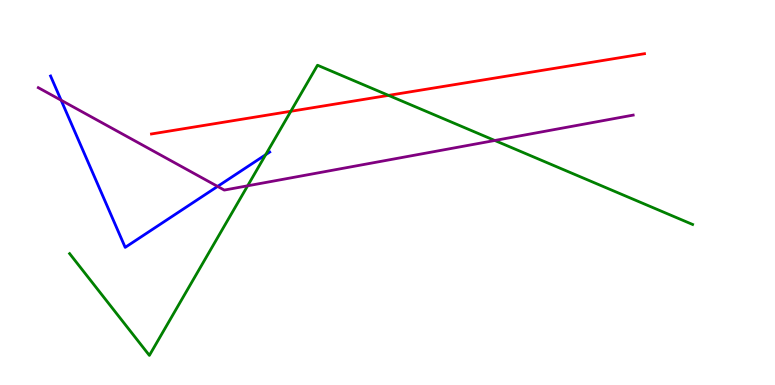[{'lines': ['blue', 'red'], 'intersections': []}, {'lines': ['green', 'red'], 'intersections': [{'x': 3.75, 'y': 7.11}, {'x': 5.01, 'y': 7.52}]}, {'lines': ['purple', 'red'], 'intersections': []}, {'lines': ['blue', 'green'], 'intersections': [{'x': 3.43, 'y': 5.98}]}, {'lines': ['blue', 'purple'], 'intersections': [{'x': 0.789, 'y': 7.4}, {'x': 2.81, 'y': 5.16}]}, {'lines': ['green', 'purple'], 'intersections': [{'x': 3.2, 'y': 5.17}, {'x': 6.38, 'y': 6.35}]}]